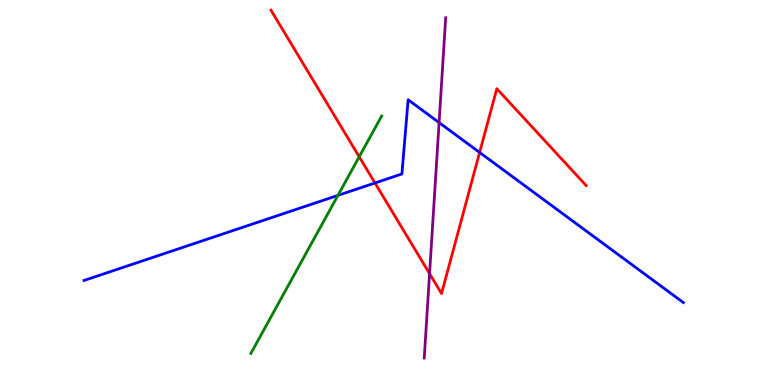[{'lines': ['blue', 'red'], 'intersections': [{'x': 4.84, 'y': 5.25}, {'x': 6.19, 'y': 6.04}]}, {'lines': ['green', 'red'], 'intersections': [{'x': 4.63, 'y': 5.93}]}, {'lines': ['purple', 'red'], 'intersections': [{'x': 5.54, 'y': 2.89}]}, {'lines': ['blue', 'green'], 'intersections': [{'x': 4.36, 'y': 4.92}]}, {'lines': ['blue', 'purple'], 'intersections': [{'x': 5.67, 'y': 6.82}]}, {'lines': ['green', 'purple'], 'intersections': []}]